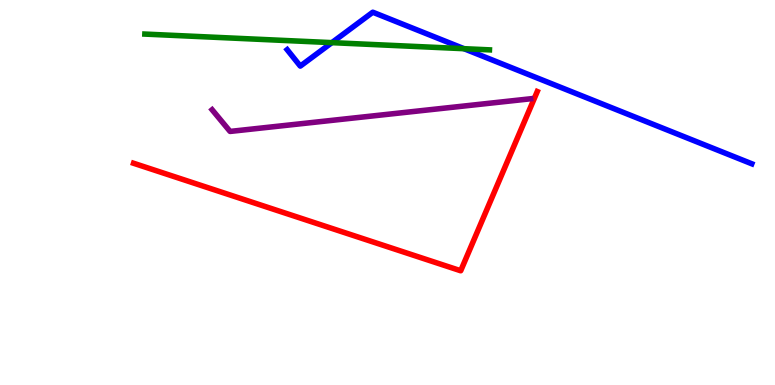[{'lines': ['blue', 'red'], 'intersections': []}, {'lines': ['green', 'red'], 'intersections': []}, {'lines': ['purple', 'red'], 'intersections': []}, {'lines': ['blue', 'green'], 'intersections': [{'x': 4.28, 'y': 8.89}, {'x': 5.99, 'y': 8.74}]}, {'lines': ['blue', 'purple'], 'intersections': []}, {'lines': ['green', 'purple'], 'intersections': []}]